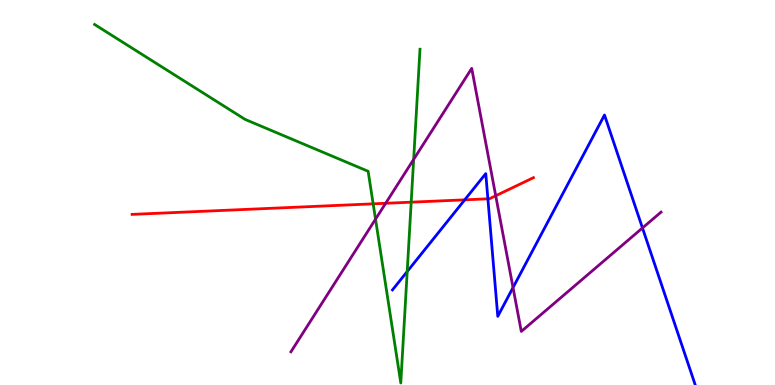[{'lines': ['blue', 'red'], 'intersections': [{'x': 6.0, 'y': 4.81}, {'x': 6.3, 'y': 4.84}]}, {'lines': ['green', 'red'], 'intersections': [{'x': 4.81, 'y': 4.71}, {'x': 5.31, 'y': 4.75}]}, {'lines': ['purple', 'red'], 'intersections': [{'x': 4.98, 'y': 4.72}, {'x': 6.4, 'y': 4.92}]}, {'lines': ['blue', 'green'], 'intersections': [{'x': 5.25, 'y': 2.95}]}, {'lines': ['blue', 'purple'], 'intersections': [{'x': 6.62, 'y': 2.53}, {'x': 8.29, 'y': 4.08}]}, {'lines': ['green', 'purple'], 'intersections': [{'x': 4.85, 'y': 4.31}, {'x': 5.34, 'y': 5.86}]}]